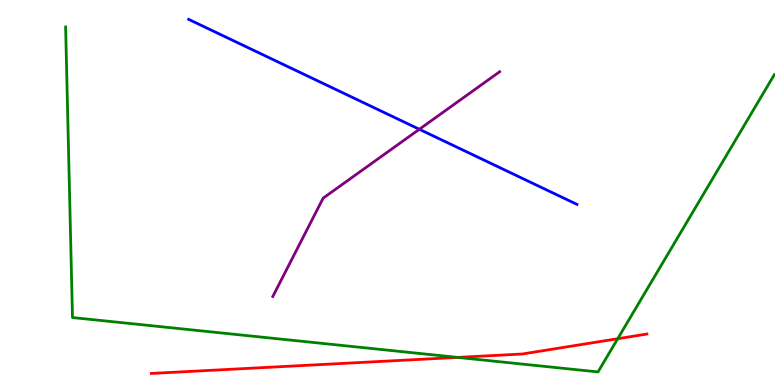[{'lines': ['blue', 'red'], 'intersections': []}, {'lines': ['green', 'red'], 'intersections': [{'x': 5.9, 'y': 0.717}, {'x': 7.97, 'y': 1.2}]}, {'lines': ['purple', 'red'], 'intersections': []}, {'lines': ['blue', 'green'], 'intersections': []}, {'lines': ['blue', 'purple'], 'intersections': [{'x': 5.41, 'y': 6.64}]}, {'lines': ['green', 'purple'], 'intersections': []}]